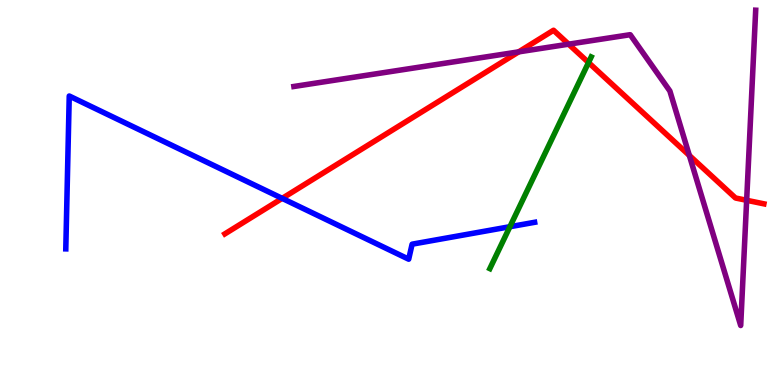[{'lines': ['blue', 'red'], 'intersections': [{'x': 3.64, 'y': 4.85}]}, {'lines': ['green', 'red'], 'intersections': [{'x': 7.59, 'y': 8.38}]}, {'lines': ['purple', 'red'], 'intersections': [{'x': 6.69, 'y': 8.65}, {'x': 7.34, 'y': 8.85}, {'x': 8.89, 'y': 5.96}, {'x': 9.63, 'y': 4.8}]}, {'lines': ['blue', 'green'], 'intersections': [{'x': 6.58, 'y': 4.11}]}, {'lines': ['blue', 'purple'], 'intersections': []}, {'lines': ['green', 'purple'], 'intersections': []}]